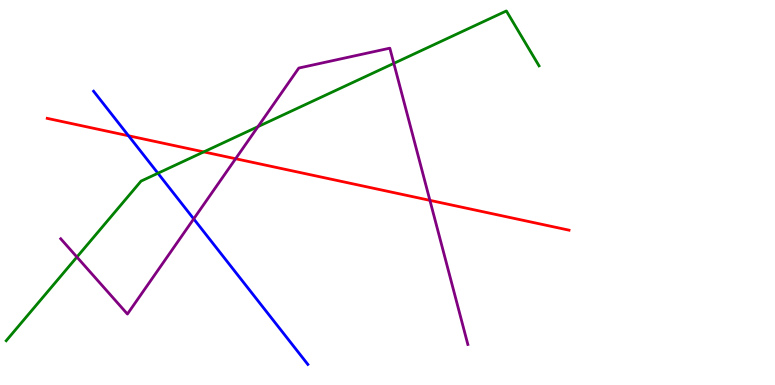[{'lines': ['blue', 'red'], 'intersections': [{'x': 1.66, 'y': 6.47}]}, {'lines': ['green', 'red'], 'intersections': [{'x': 2.63, 'y': 6.05}]}, {'lines': ['purple', 'red'], 'intersections': [{'x': 3.04, 'y': 5.88}, {'x': 5.55, 'y': 4.8}]}, {'lines': ['blue', 'green'], 'intersections': [{'x': 2.04, 'y': 5.5}]}, {'lines': ['blue', 'purple'], 'intersections': [{'x': 2.5, 'y': 4.31}]}, {'lines': ['green', 'purple'], 'intersections': [{'x': 0.992, 'y': 3.32}, {'x': 3.33, 'y': 6.71}, {'x': 5.08, 'y': 8.35}]}]